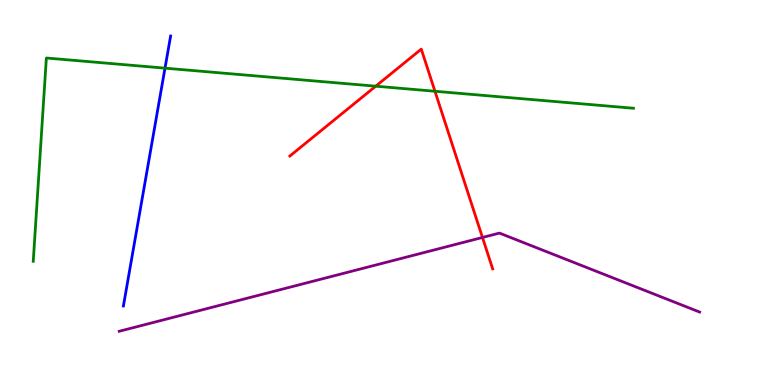[{'lines': ['blue', 'red'], 'intersections': []}, {'lines': ['green', 'red'], 'intersections': [{'x': 4.85, 'y': 7.76}, {'x': 5.61, 'y': 7.63}]}, {'lines': ['purple', 'red'], 'intersections': [{'x': 6.23, 'y': 3.83}]}, {'lines': ['blue', 'green'], 'intersections': [{'x': 2.13, 'y': 8.23}]}, {'lines': ['blue', 'purple'], 'intersections': []}, {'lines': ['green', 'purple'], 'intersections': []}]